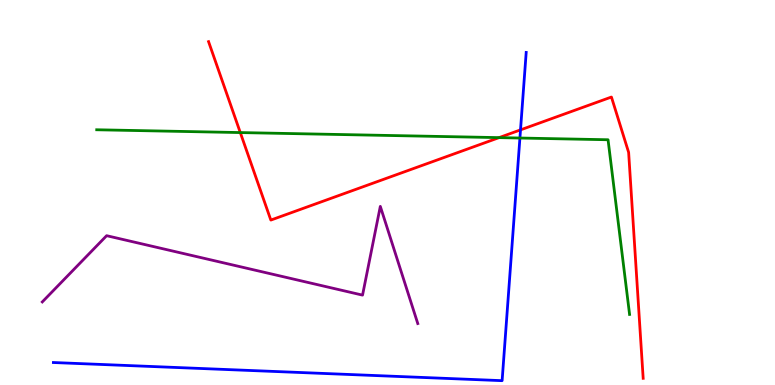[{'lines': ['blue', 'red'], 'intersections': [{'x': 6.72, 'y': 6.63}]}, {'lines': ['green', 'red'], 'intersections': [{'x': 3.1, 'y': 6.56}, {'x': 6.44, 'y': 6.43}]}, {'lines': ['purple', 'red'], 'intersections': []}, {'lines': ['blue', 'green'], 'intersections': [{'x': 6.71, 'y': 6.41}]}, {'lines': ['blue', 'purple'], 'intersections': []}, {'lines': ['green', 'purple'], 'intersections': []}]